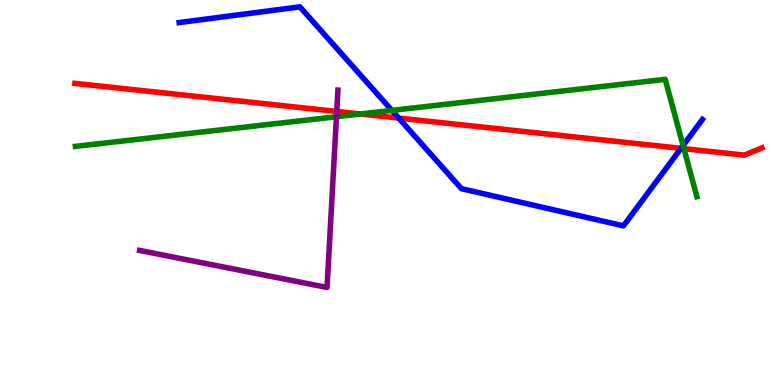[{'lines': ['blue', 'red'], 'intersections': [{'x': 5.14, 'y': 6.93}, {'x': 8.79, 'y': 6.15}]}, {'lines': ['green', 'red'], 'intersections': [{'x': 4.65, 'y': 7.04}, {'x': 8.82, 'y': 6.14}]}, {'lines': ['purple', 'red'], 'intersections': [{'x': 4.35, 'y': 7.11}]}, {'lines': ['blue', 'green'], 'intersections': [{'x': 5.06, 'y': 7.13}, {'x': 8.81, 'y': 6.22}]}, {'lines': ['blue', 'purple'], 'intersections': []}, {'lines': ['green', 'purple'], 'intersections': [{'x': 4.34, 'y': 6.97}]}]